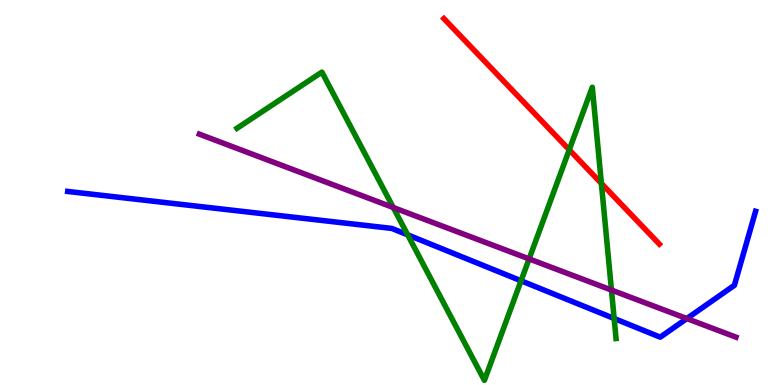[{'lines': ['blue', 'red'], 'intersections': []}, {'lines': ['green', 'red'], 'intersections': [{'x': 7.35, 'y': 6.11}, {'x': 7.76, 'y': 5.24}]}, {'lines': ['purple', 'red'], 'intersections': []}, {'lines': ['blue', 'green'], 'intersections': [{'x': 5.26, 'y': 3.9}, {'x': 6.72, 'y': 2.71}, {'x': 7.92, 'y': 1.73}]}, {'lines': ['blue', 'purple'], 'intersections': [{'x': 8.86, 'y': 1.73}]}, {'lines': ['green', 'purple'], 'intersections': [{'x': 5.07, 'y': 4.61}, {'x': 6.83, 'y': 3.28}, {'x': 7.89, 'y': 2.47}]}]